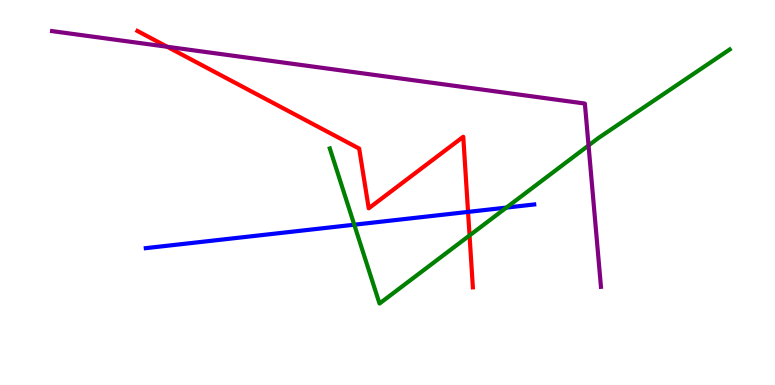[{'lines': ['blue', 'red'], 'intersections': [{'x': 6.04, 'y': 4.5}]}, {'lines': ['green', 'red'], 'intersections': [{'x': 6.06, 'y': 3.88}]}, {'lines': ['purple', 'red'], 'intersections': [{'x': 2.16, 'y': 8.79}]}, {'lines': ['blue', 'green'], 'intersections': [{'x': 4.57, 'y': 4.16}, {'x': 6.53, 'y': 4.61}]}, {'lines': ['blue', 'purple'], 'intersections': []}, {'lines': ['green', 'purple'], 'intersections': [{'x': 7.59, 'y': 6.22}]}]